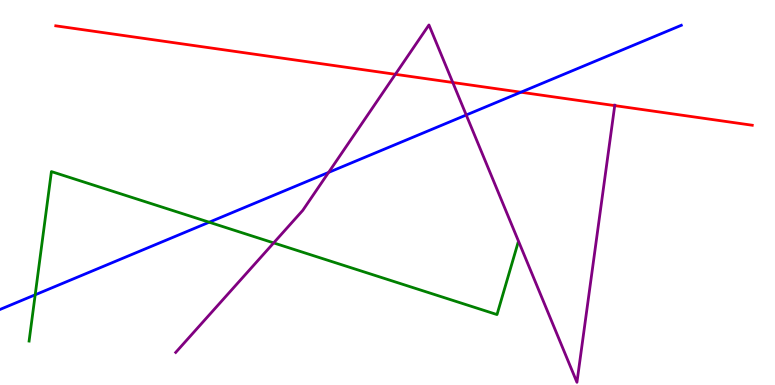[{'lines': ['blue', 'red'], 'intersections': [{'x': 6.72, 'y': 7.6}]}, {'lines': ['green', 'red'], 'intersections': []}, {'lines': ['purple', 'red'], 'intersections': [{'x': 5.1, 'y': 8.07}, {'x': 5.84, 'y': 7.86}, {'x': 7.93, 'y': 7.26}]}, {'lines': ['blue', 'green'], 'intersections': [{'x': 0.454, 'y': 2.34}, {'x': 2.7, 'y': 4.23}]}, {'lines': ['blue', 'purple'], 'intersections': [{'x': 4.24, 'y': 5.52}, {'x': 6.02, 'y': 7.01}]}, {'lines': ['green', 'purple'], 'intersections': [{'x': 3.53, 'y': 3.69}]}]